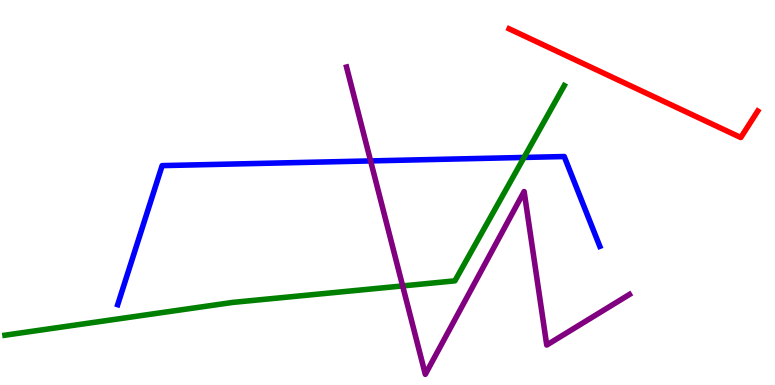[{'lines': ['blue', 'red'], 'intersections': []}, {'lines': ['green', 'red'], 'intersections': []}, {'lines': ['purple', 'red'], 'intersections': []}, {'lines': ['blue', 'green'], 'intersections': [{'x': 6.76, 'y': 5.91}]}, {'lines': ['blue', 'purple'], 'intersections': [{'x': 4.78, 'y': 5.82}]}, {'lines': ['green', 'purple'], 'intersections': [{'x': 5.2, 'y': 2.57}]}]